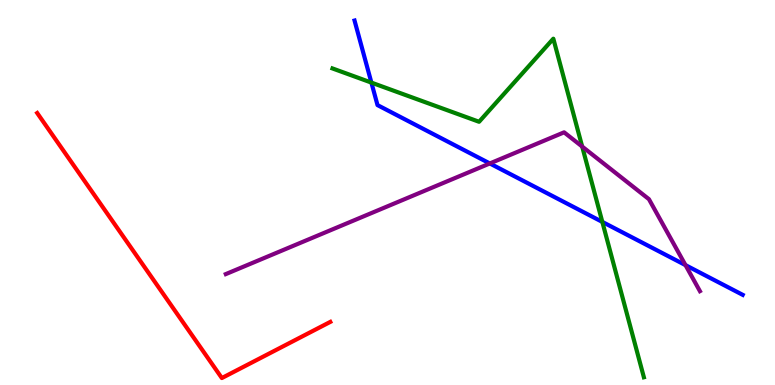[{'lines': ['blue', 'red'], 'intersections': []}, {'lines': ['green', 'red'], 'intersections': []}, {'lines': ['purple', 'red'], 'intersections': []}, {'lines': ['blue', 'green'], 'intersections': [{'x': 4.79, 'y': 7.85}, {'x': 7.77, 'y': 4.24}]}, {'lines': ['blue', 'purple'], 'intersections': [{'x': 6.32, 'y': 5.75}, {'x': 8.84, 'y': 3.11}]}, {'lines': ['green', 'purple'], 'intersections': [{'x': 7.51, 'y': 6.19}]}]